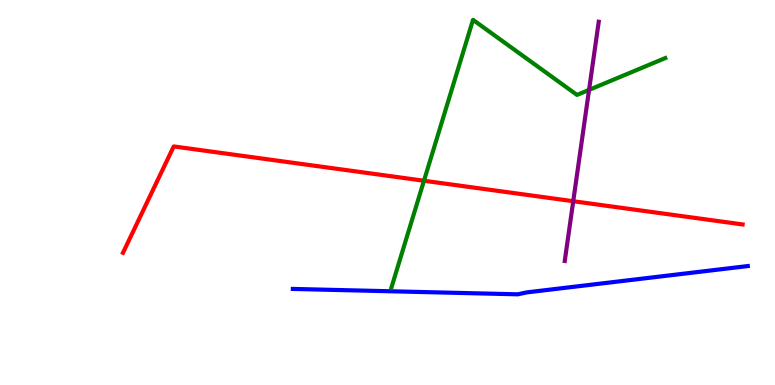[{'lines': ['blue', 'red'], 'intersections': []}, {'lines': ['green', 'red'], 'intersections': [{'x': 5.47, 'y': 5.31}]}, {'lines': ['purple', 'red'], 'intersections': [{'x': 7.4, 'y': 4.77}]}, {'lines': ['blue', 'green'], 'intersections': []}, {'lines': ['blue', 'purple'], 'intersections': []}, {'lines': ['green', 'purple'], 'intersections': [{'x': 7.6, 'y': 7.67}]}]